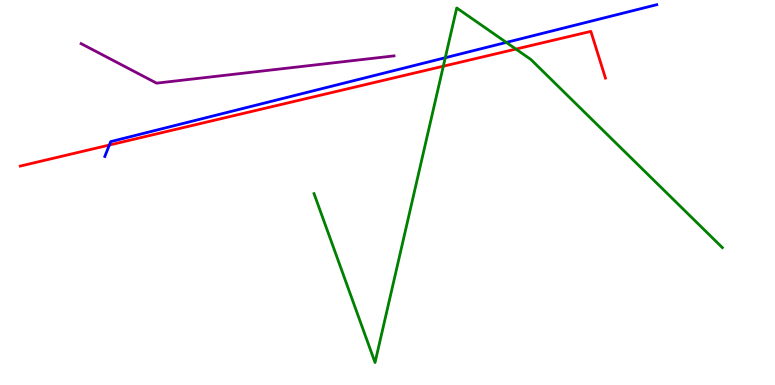[{'lines': ['blue', 'red'], 'intersections': [{'x': 1.41, 'y': 6.23}]}, {'lines': ['green', 'red'], 'intersections': [{'x': 5.72, 'y': 8.28}, {'x': 6.66, 'y': 8.73}]}, {'lines': ['purple', 'red'], 'intersections': []}, {'lines': ['blue', 'green'], 'intersections': [{'x': 5.75, 'y': 8.5}, {'x': 6.53, 'y': 8.9}]}, {'lines': ['blue', 'purple'], 'intersections': []}, {'lines': ['green', 'purple'], 'intersections': []}]